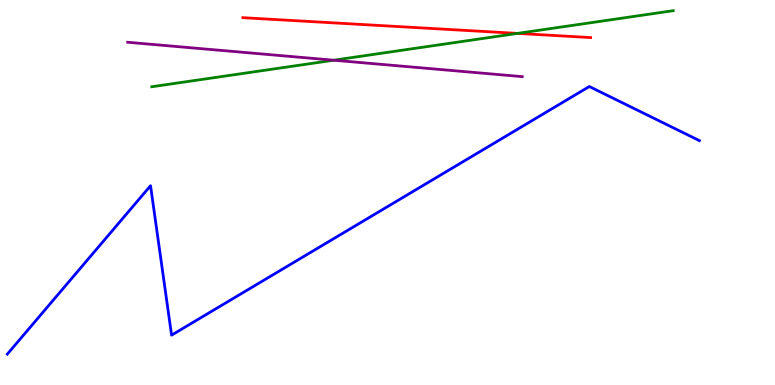[{'lines': ['blue', 'red'], 'intersections': []}, {'lines': ['green', 'red'], 'intersections': [{'x': 6.68, 'y': 9.13}]}, {'lines': ['purple', 'red'], 'intersections': []}, {'lines': ['blue', 'green'], 'intersections': []}, {'lines': ['blue', 'purple'], 'intersections': []}, {'lines': ['green', 'purple'], 'intersections': [{'x': 4.31, 'y': 8.44}]}]